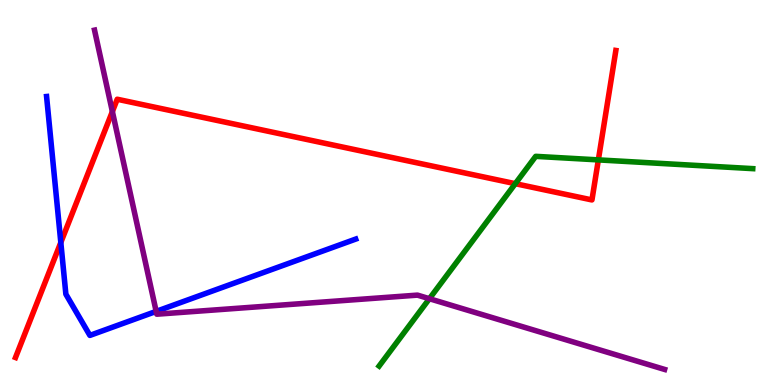[{'lines': ['blue', 'red'], 'intersections': [{'x': 0.785, 'y': 3.7}]}, {'lines': ['green', 'red'], 'intersections': [{'x': 6.65, 'y': 5.23}, {'x': 7.72, 'y': 5.85}]}, {'lines': ['purple', 'red'], 'intersections': [{'x': 1.45, 'y': 7.1}]}, {'lines': ['blue', 'green'], 'intersections': []}, {'lines': ['blue', 'purple'], 'intersections': [{'x': 2.02, 'y': 1.91}]}, {'lines': ['green', 'purple'], 'intersections': [{'x': 5.54, 'y': 2.24}]}]